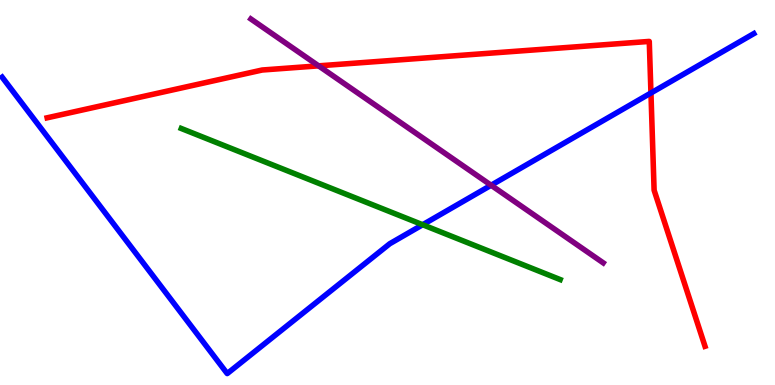[{'lines': ['blue', 'red'], 'intersections': [{'x': 8.4, 'y': 7.58}]}, {'lines': ['green', 'red'], 'intersections': []}, {'lines': ['purple', 'red'], 'intersections': [{'x': 4.11, 'y': 8.29}]}, {'lines': ['blue', 'green'], 'intersections': [{'x': 5.45, 'y': 4.16}]}, {'lines': ['blue', 'purple'], 'intersections': [{'x': 6.34, 'y': 5.19}]}, {'lines': ['green', 'purple'], 'intersections': []}]